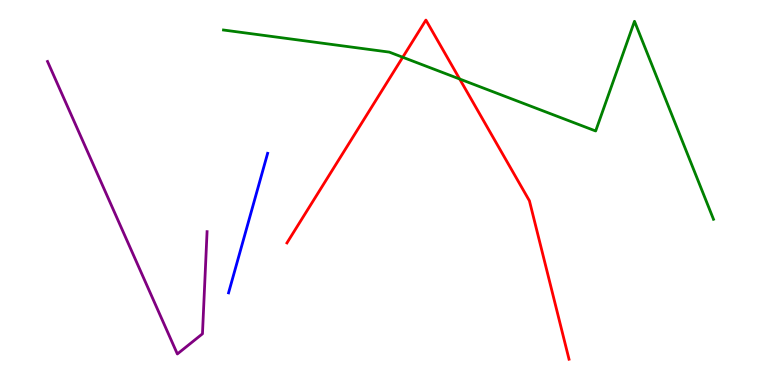[{'lines': ['blue', 'red'], 'intersections': []}, {'lines': ['green', 'red'], 'intersections': [{'x': 5.2, 'y': 8.51}, {'x': 5.93, 'y': 7.95}]}, {'lines': ['purple', 'red'], 'intersections': []}, {'lines': ['blue', 'green'], 'intersections': []}, {'lines': ['blue', 'purple'], 'intersections': []}, {'lines': ['green', 'purple'], 'intersections': []}]